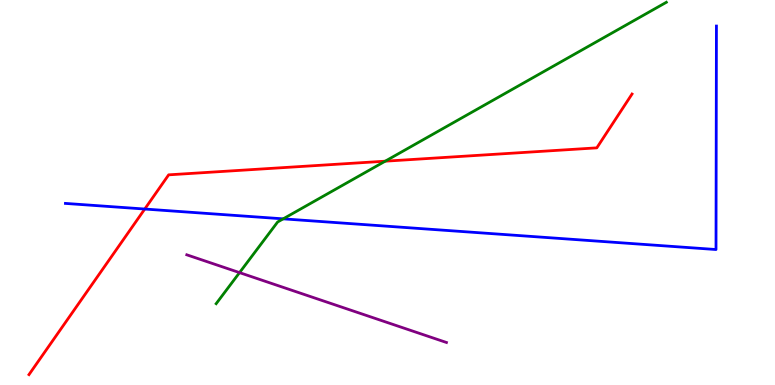[{'lines': ['blue', 'red'], 'intersections': [{'x': 1.87, 'y': 4.57}]}, {'lines': ['green', 'red'], 'intersections': [{'x': 4.97, 'y': 5.81}]}, {'lines': ['purple', 'red'], 'intersections': []}, {'lines': ['blue', 'green'], 'intersections': [{'x': 3.65, 'y': 4.32}]}, {'lines': ['blue', 'purple'], 'intersections': []}, {'lines': ['green', 'purple'], 'intersections': [{'x': 3.09, 'y': 2.92}]}]